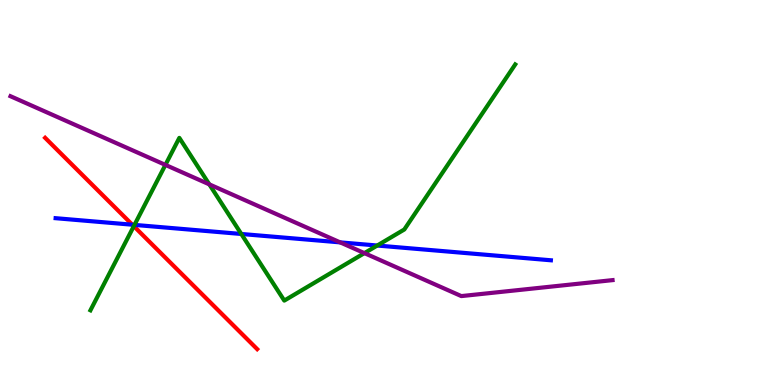[{'lines': ['blue', 'red'], 'intersections': [{'x': 1.71, 'y': 4.16}]}, {'lines': ['green', 'red'], 'intersections': [{'x': 1.73, 'y': 4.12}]}, {'lines': ['purple', 'red'], 'intersections': []}, {'lines': ['blue', 'green'], 'intersections': [{'x': 1.74, 'y': 4.16}, {'x': 3.11, 'y': 3.92}, {'x': 4.87, 'y': 3.62}]}, {'lines': ['blue', 'purple'], 'intersections': [{'x': 4.39, 'y': 3.7}]}, {'lines': ['green', 'purple'], 'intersections': [{'x': 2.13, 'y': 5.72}, {'x': 2.7, 'y': 5.21}, {'x': 4.7, 'y': 3.43}]}]